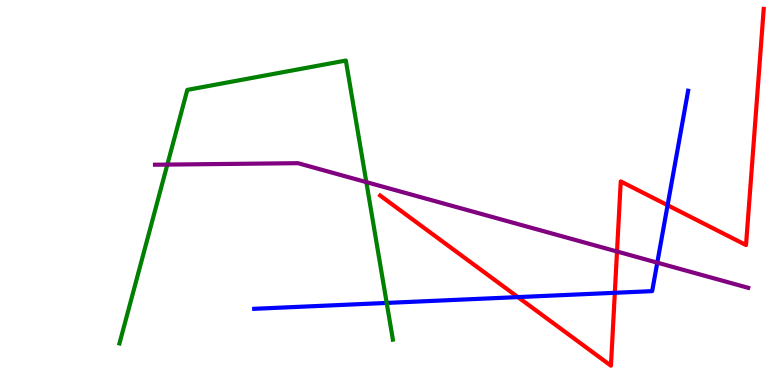[{'lines': ['blue', 'red'], 'intersections': [{'x': 6.68, 'y': 2.28}, {'x': 7.93, 'y': 2.39}, {'x': 8.61, 'y': 4.67}]}, {'lines': ['green', 'red'], 'intersections': []}, {'lines': ['purple', 'red'], 'intersections': [{'x': 7.96, 'y': 3.47}]}, {'lines': ['blue', 'green'], 'intersections': [{'x': 4.99, 'y': 2.13}]}, {'lines': ['blue', 'purple'], 'intersections': [{'x': 8.48, 'y': 3.18}]}, {'lines': ['green', 'purple'], 'intersections': [{'x': 2.16, 'y': 5.72}, {'x': 4.73, 'y': 5.27}]}]